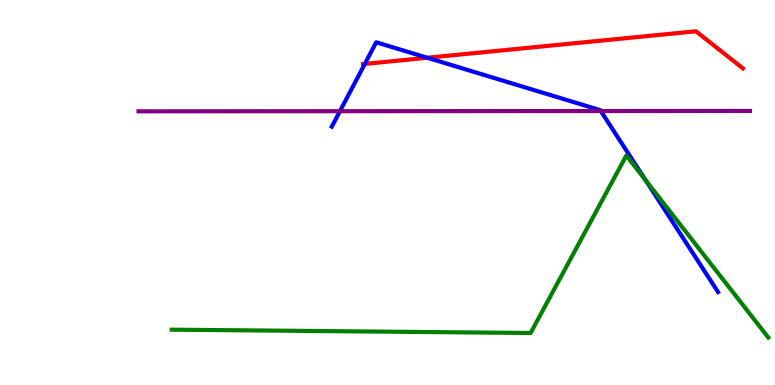[{'lines': ['blue', 'red'], 'intersections': [{'x': 4.71, 'y': 8.34}, {'x': 5.51, 'y': 8.5}]}, {'lines': ['green', 'red'], 'intersections': []}, {'lines': ['purple', 'red'], 'intersections': []}, {'lines': ['blue', 'green'], 'intersections': [{'x': 8.33, 'y': 5.32}]}, {'lines': ['blue', 'purple'], 'intersections': [{'x': 4.39, 'y': 7.11}, {'x': 7.75, 'y': 7.12}]}, {'lines': ['green', 'purple'], 'intersections': []}]